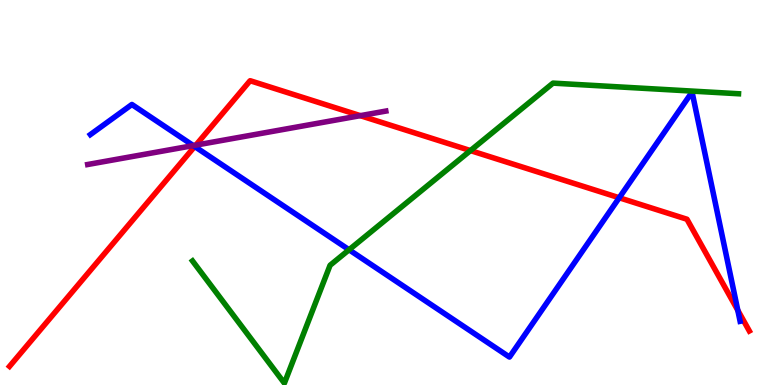[{'lines': ['blue', 'red'], 'intersections': [{'x': 2.51, 'y': 6.19}, {'x': 7.99, 'y': 4.86}, {'x': 9.52, 'y': 1.94}]}, {'lines': ['green', 'red'], 'intersections': [{'x': 6.07, 'y': 6.09}]}, {'lines': ['purple', 'red'], 'intersections': [{'x': 2.53, 'y': 6.23}, {'x': 4.65, 'y': 7.0}]}, {'lines': ['blue', 'green'], 'intersections': [{'x': 4.5, 'y': 3.51}]}, {'lines': ['blue', 'purple'], 'intersections': [{'x': 2.49, 'y': 6.22}]}, {'lines': ['green', 'purple'], 'intersections': []}]